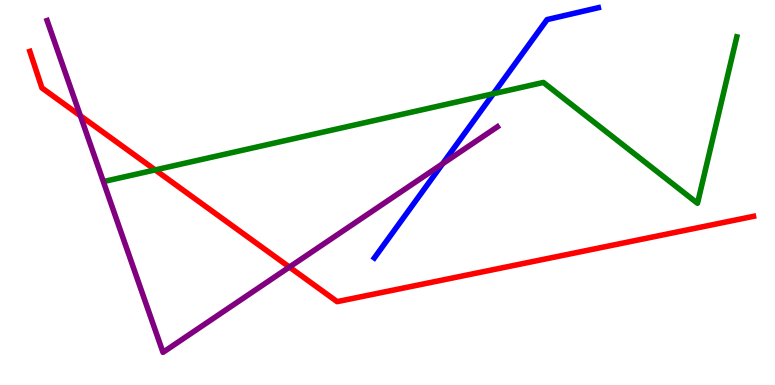[{'lines': ['blue', 'red'], 'intersections': []}, {'lines': ['green', 'red'], 'intersections': [{'x': 2.0, 'y': 5.59}]}, {'lines': ['purple', 'red'], 'intersections': [{'x': 1.04, 'y': 6.99}, {'x': 3.73, 'y': 3.06}]}, {'lines': ['blue', 'green'], 'intersections': [{'x': 6.37, 'y': 7.57}]}, {'lines': ['blue', 'purple'], 'intersections': [{'x': 5.71, 'y': 5.75}]}, {'lines': ['green', 'purple'], 'intersections': []}]